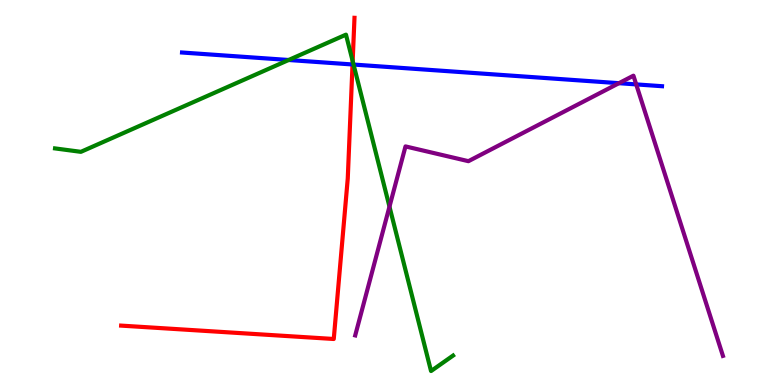[{'lines': ['blue', 'red'], 'intersections': [{'x': 4.55, 'y': 8.33}]}, {'lines': ['green', 'red'], 'intersections': [{'x': 4.55, 'y': 8.41}]}, {'lines': ['purple', 'red'], 'intersections': []}, {'lines': ['blue', 'green'], 'intersections': [{'x': 3.72, 'y': 8.44}, {'x': 4.56, 'y': 8.32}]}, {'lines': ['blue', 'purple'], 'intersections': [{'x': 7.99, 'y': 7.84}, {'x': 8.21, 'y': 7.81}]}, {'lines': ['green', 'purple'], 'intersections': [{'x': 5.03, 'y': 4.63}]}]